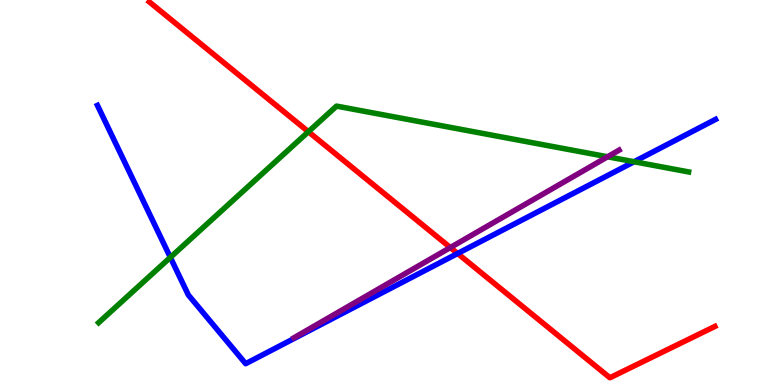[{'lines': ['blue', 'red'], 'intersections': [{'x': 5.9, 'y': 3.42}]}, {'lines': ['green', 'red'], 'intersections': [{'x': 3.98, 'y': 6.58}]}, {'lines': ['purple', 'red'], 'intersections': [{'x': 5.81, 'y': 3.57}]}, {'lines': ['blue', 'green'], 'intersections': [{'x': 2.2, 'y': 3.31}, {'x': 8.18, 'y': 5.8}]}, {'lines': ['blue', 'purple'], 'intersections': []}, {'lines': ['green', 'purple'], 'intersections': [{'x': 7.84, 'y': 5.93}]}]